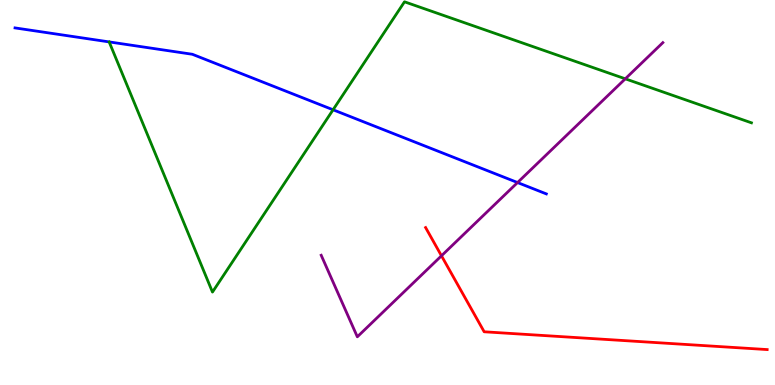[{'lines': ['blue', 'red'], 'intersections': []}, {'lines': ['green', 'red'], 'intersections': []}, {'lines': ['purple', 'red'], 'intersections': [{'x': 5.7, 'y': 3.36}]}, {'lines': ['blue', 'green'], 'intersections': [{'x': 4.3, 'y': 7.15}]}, {'lines': ['blue', 'purple'], 'intersections': [{'x': 6.68, 'y': 5.26}]}, {'lines': ['green', 'purple'], 'intersections': [{'x': 8.07, 'y': 7.95}]}]